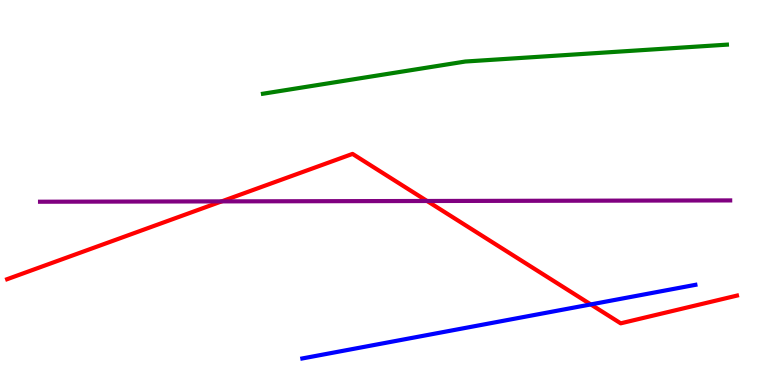[{'lines': ['blue', 'red'], 'intersections': [{'x': 7.62, 'y': 2.09}]}, {'lines': ['green', 'red'], 'intersections': []}, {'lines': ['purple', 'red'], 'intersections': [{'x': 2.86, 'y': 4.77}, {'x': 5.51, 'y': 4.78}]}, {'lines': ['blue', 'green'], 'intersections': []}, {'lines': ['blue', 'purple'], 'intersections': []}, {'lines': ['green', 'purple'], 'intersections': []}]